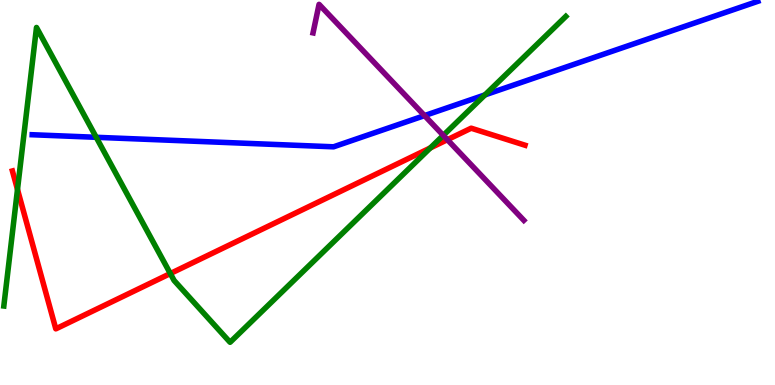[{'lines': ['blue', 'red'], 'intersections': []}, {'lines': ['green', 'red'], 'intersections': [{'x': 0.226, 'y': 5.08}, {'x': 2.2, 'y': 2.89}, {'x': 5.55, 'y': 6.16}]}, {'lines': ['purple', 'red'], 'intersections': [{'x': 5.77, 'y': 6.37}]}, {'lines': ['blue', 'green'], 'intersections': [{'x': 1.24, 'y': 6.43}, {'x': 6.26, 'y': 7.54}]}, {'lines': ['blue', 'purple'], 'intersections': [{'x': 5.48, 'y': 7.0}]}, {'lines': ['green', 'purple'], 'intersections': [{'x': 5.72, 'y': 6.48}]}]